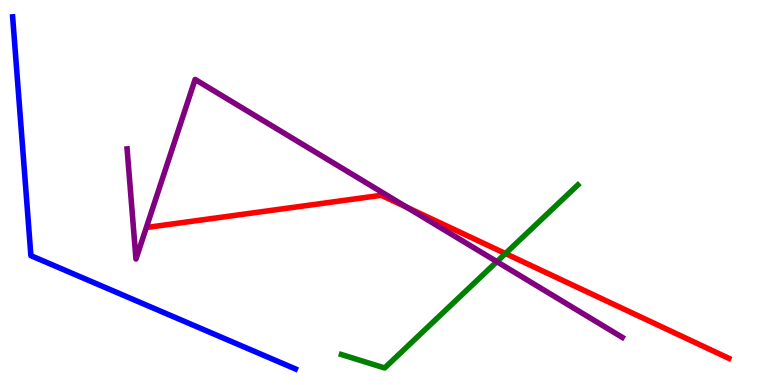[{'lines': ['blue', 'red'], 'intersections': []}, {'lines': ['green', 'red'], 'intersections': [{'x': 6.52, 'y': 3.41}]}, {'lines': ['purple', 'red'], 'intersections': [{'x': 5.25, 'y': 4.62}]}, {'lines': ['blue', 'green'], 'intersections': []}, {'lines': ['blue', 'purple'], 'intersections': []}, {'lines': ['green', 'purple'], 'intersections': [{'x': 6.41, 'y': 3.2}]}]